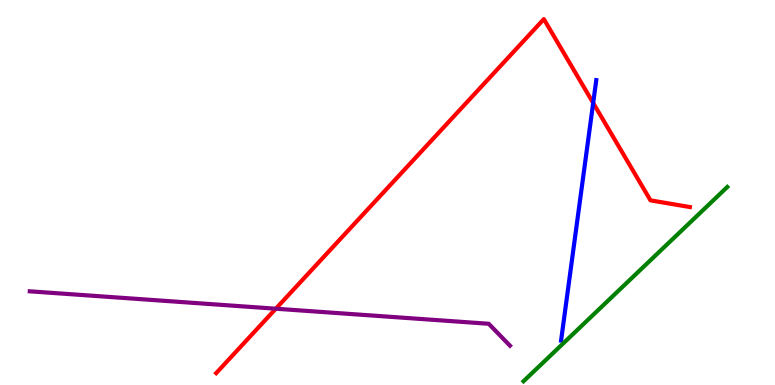[{'lines': ['blue', 'red'], 'intersections': [{'x': 7.65, 'y': 7.33}]}, {'lines': ['green', 'red'], 'intersections': []}, {'lines': ['purple', 'red'], 'intersections': [{'x': 3.56, 'y': 1.98}]}, {'lines': ['blue', 'green'], 'intersections': []}, {'lines': ['blue', 'purple'], 'intersections': []}, {'lines': ['green', 'purple'], 'intersections': []}]